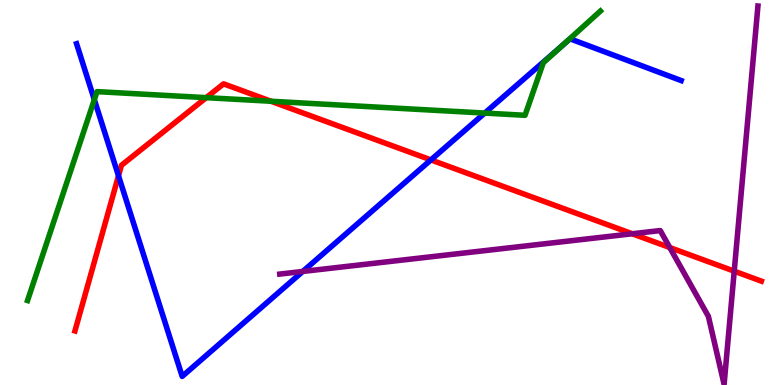[{'lines': ['blue', 'red'], 'intersections': [{'x': 1.53, 'y': 5.43}, {'x': 5.56, 'y': 5.85}]}, {'lines': ['green', 'red'], 'intersections': [{'x': 2.66, 'y': 7.46}, {'x': 3.5, 'y': 7.37}]}, {'lines': ['purple', 'red'], 'intersections': [{'x': 8.16, 'y': 3.93}, {'x': 8.64, 'y': 3.57}, {'x': 9.47, 'y': 2.96}]}, {'lines': ['blue', 'green'], 'intersections': [{'x': 1.22, 'y': 7.41}, {'x': 6.25, 'y': 7.06}, {'x': 7.25, 'y': 8.81}]}, {'lines': ['blue', 'purple'], 'intersections': [{'x': 3.91, 'y': 2.95}]}, {'lines': ['green', 'purple'], 'intersections': []}]